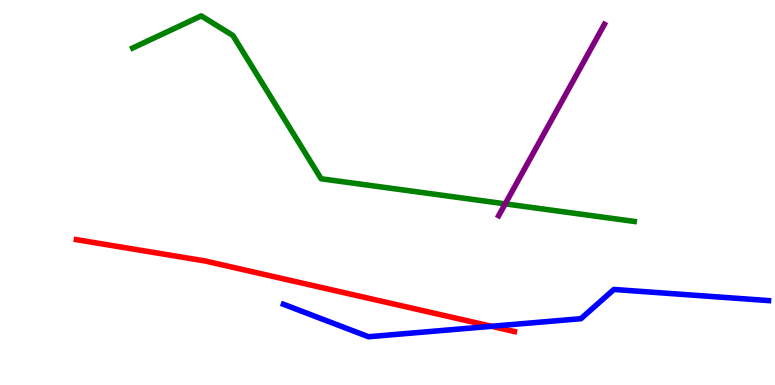[{'lines': ['blue', 'red'], 'intersections': [{'x': 6.34, 'y': 1.52}]}, {'lines': ['green', 'red'], 'intersections': []}, {'lines': ['purple', 'red'], 'intersections': []}, {'lines': ['blue', 'green'], 'intersections': []}, {'lines': ['blue', 'purple'], 'intersections': []}, {'lines': ['green', 'purple'], 'intersections': [{'x': 6.52, 'y': 4.71}]}]